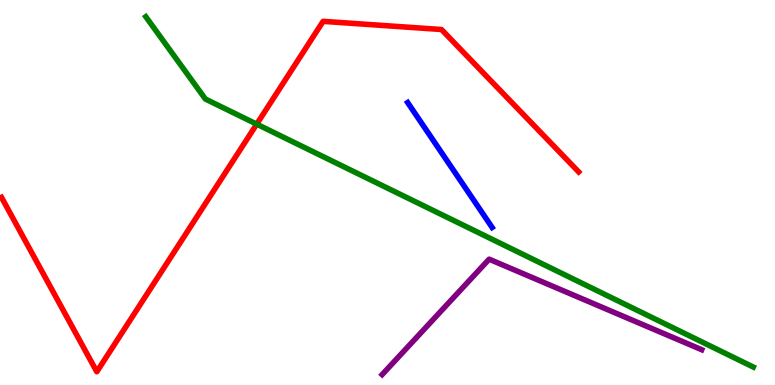[{'lines': ['blue', 'red'], 'intersections': []}, {'lines': ['green', 'red'], 'intersections': [{'x': 3.31, 'y': 6.78}]}, {'lines': ['purple', 'red'], 'intersections': []}, {'lines': ['blue', 'green'], 'intersections': []}, {'lines': ['blue', 'purple'], 'intersections': []}, {'lines': ['green', 'purple'], 'intersections': []}]